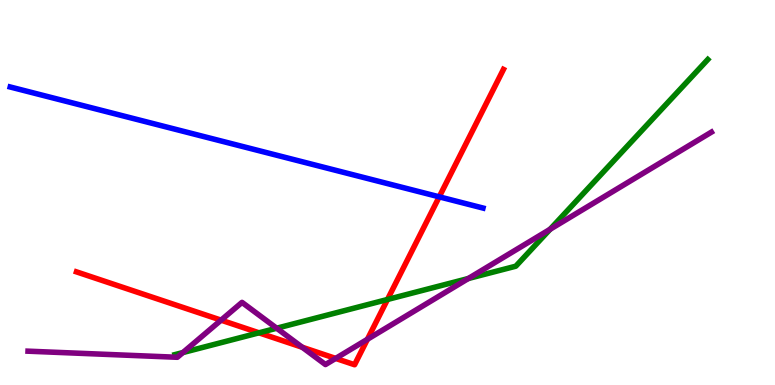[{'lines': ['blue', 'red'], 'intersections': [{'x': 5.67, 'y': 4.89}]}, {'lines': ['green', 'red'], 'intersections': [{'x': 3.34, 'y': 1.36}, {'x': 5.0, 'y': 2.22}]}, {'lines': ['purple', 'red'], 'intersections': [{'x': 2.85, 'y': 1.68}, {'x': 3.9, 'y': 0.98}, {'x': 4.33, 'y': 0.691}, {'x': 4.74, 'y': 1.19}]}, {'lines': ['blue', 'green'], 'intersections': []}, {'lines': ['blue', 'purple'], 'intersections': []}, {'lines': ['green', 'purple'], 'intersections': [{'x': 2.36, 'y': 0.843}, {'x': 3.57, 'y': 1.47}, {'x': 6.04, 'y': 2.77}, {'x': 7.1, 'y': 4.04}]}]